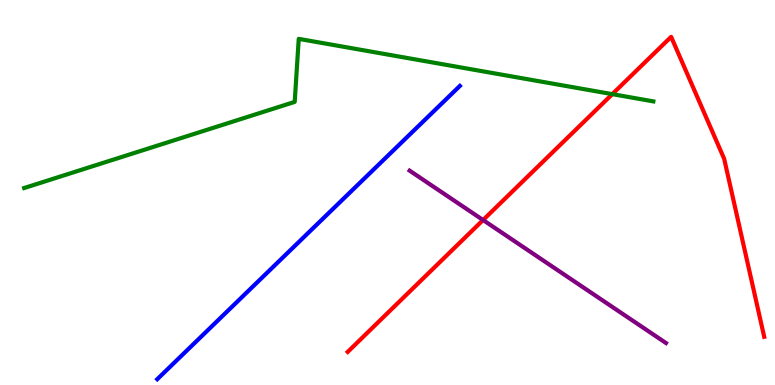[{'lines': ['blue', 'red'], 'intersections': []}, {'lines': ['green', 'red'], 'intersections': [{'x': 7.9, 'y': 7.55}]}, {'lines': ['purple', 'red'], 'intersections': [{'x': 6.23, 'y': 4.28}]}, {'lines': ['blue', 'green'], 'intersections': []}, {'lines': ['blue', 'purple'], 'intersections': []}, {'lines': ['green', 'purple'], 'intersections': []}]